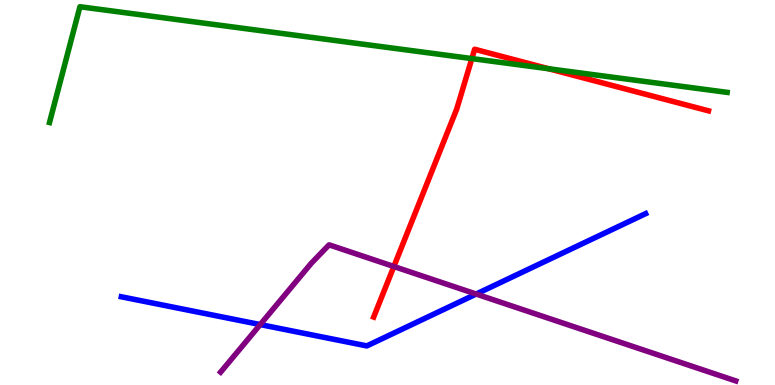[{'lines': ['blue', 'red'], 'intersections': []}, {'lines': ['green', 'red'], 'intersections': [{'x': 6.09, 'y': 8.48}, {'x': 7.08, 'y': 8.21}]}, {'lines': ['purple', 'red'], 'intersections': [{'x': 5.08, 'y': 3.08}]}, {'lines': ['blue', 'green'], 'intersections': []}, {'lines': ['blue', 'purple'], 'intersections': [{'x': 3.36, 'y': 1.57}, {'x': 6.14, 'y': 2.36}]}, {'lines': ['green', 'purple'], 'intersections': []}]